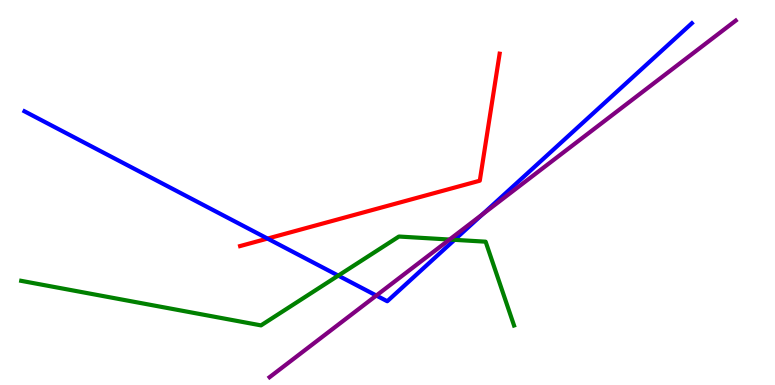[{'lines': ['blue', 'red'], 'intersections': [{'x': 3.45, 'y': 3.8}]}, {'lines': ['green', 'red'], 'intersections': []}, {'lines': ['purple', 'red'], 'intersections': []}, {'lines': ['blue', 'green'], 'intersections': [{'x': 4.36, 'y': 2.84}, {'x': 5.87, 'y': 3.77}]}, {'lines': ['blue', 'purple'], 'intersections': [{'x': 4.86, 'y': 2.32}, {'x': 6.23, 'y': 4.43}]}, {'lines': ['green', 'purple'], 'intersections': [{'x': 5.8, 'y': 3.78}]}]